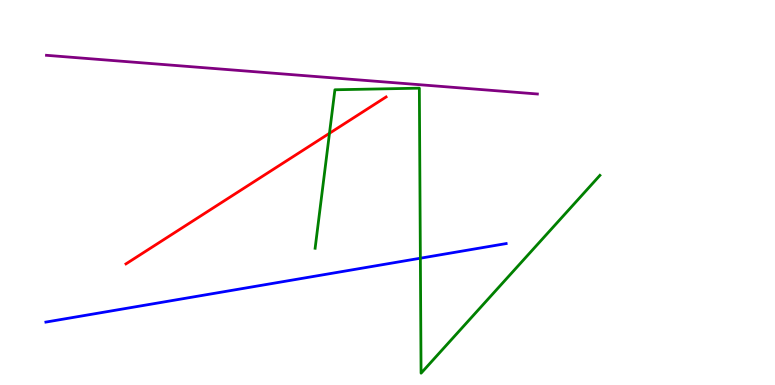[{'lines': ['blue', 'red'], 'intersections': []}, {'lines': ['green', 'red'], 'intersections': [{'x': 4.25, 'y': 6.54}]}, {'lines': ['purple', 'red'], 'intersections': []}, {'lines': ['blue', 'green'], 'intersections': [{'x': 5.42, 'y': 3.29}]}, {'lines': ['blue', 'purple'], 'intersections': []}, {'lines': ['green', 'purple'], 'intersections': []}]